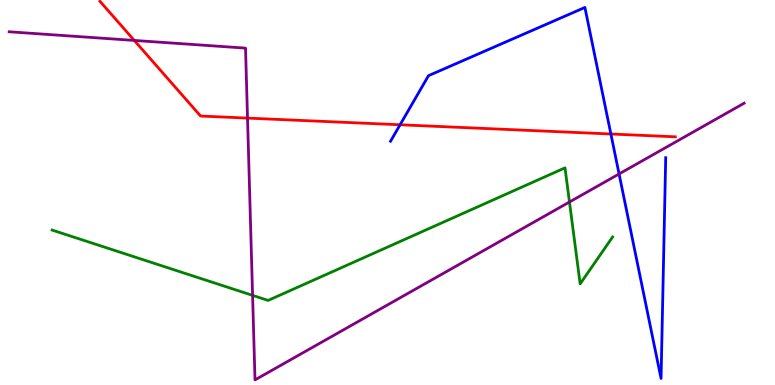[{'lines': ['blue', 'red'], 'intersections': [{'x': 5.16, 'y': 6.76}, {'x': 7.88, 'y': 6.52}]}, {'lines': ['green', 'red'], 'intersections': []}, {'lines': ['purple', 'red'], 'intersections': [{'x': 1.73, 'y': 8.95}, {'x': 3.19, 'y': 6.93}]}, {'lines': ['blue', 'green'], 'intersections': []}, {'lines': ['blue', 'purple'], 'intersections': [{'x': 7.99, 'y': 5.48}]}, {'lines': ['green', 'purple'], 'intersections': [{'x': 3.26, 'y': 2.33}, {'x': 7.35, 'y': 4.75}]}]